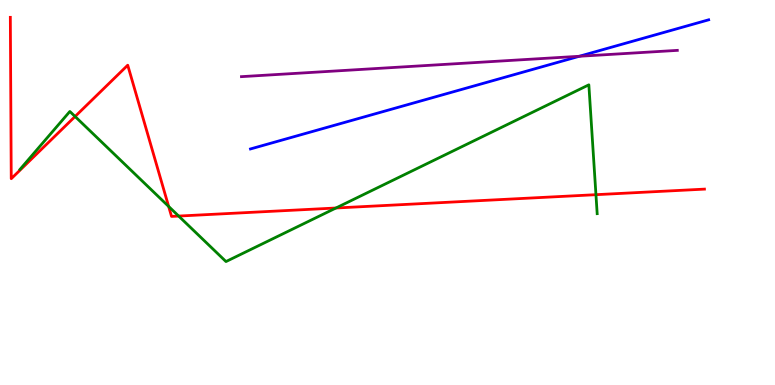[{'lines': ['blue', 'red'], 'intersections': []}, {'lines': ['green', 'red'], 'intersections': [{'x': 0.969, 'y': 6.97}, {'x': 2.18, 'y': 4.64}, {'x': 2.31, 'y': 4.39}, {'x': 4.33, 'y': 4.6}, {'x': 7.69, 'y': 4.94}]}, {'lines': ['purple', 'red'], 'intersections': []}, {'lines': ['blue', 'green'], 'intersections': []}, {'lines': ['blue', 'purple'], 'intersections': [{'x': 7.47, 'y': 8.54}]}, {'lines': ['green', 'purple'], 'intersections': []}]